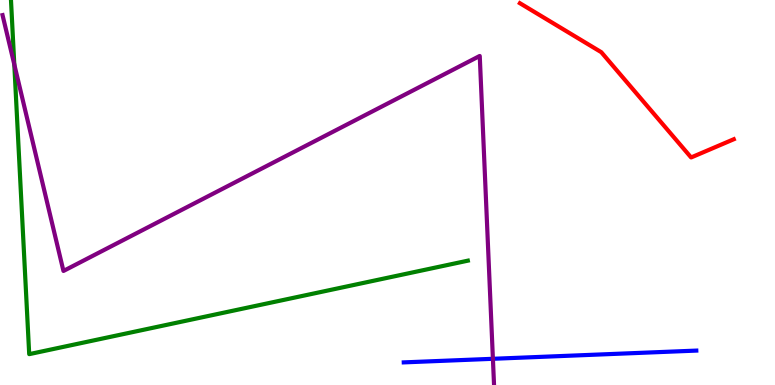[{'lines': ['blue', 'red'], 'intersections': []}, {'lines': ['green', 'red'], 'intersections': []}, {'lines': ['purple', 'red'], 'intersections': []}, {'lines': ['blue', 'green'], 'intersections': []}, {'lines': ['blue', 'purple'], 'intersections': [{'x': 6.36, 'y': 0.681}]}, {'lines': ['green', 'purple'], 'intersections': [{'x': 0.184, 'y': 8.33}]}]